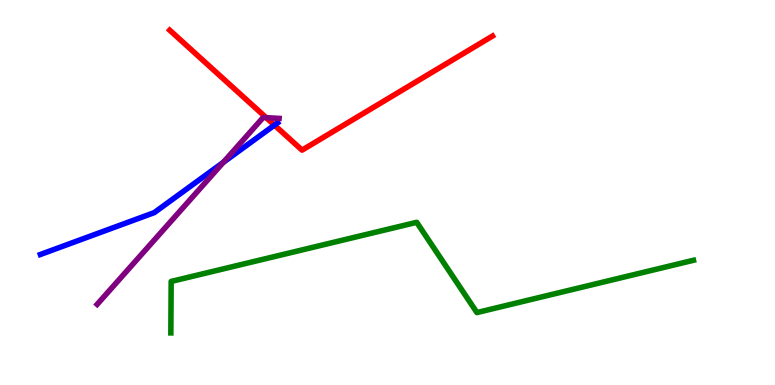[{'lines': ['blue', 'red'], 'intersections': [{'x': 3.54, 'y': 6.75}]}, {'lines': ['green', 'red'], 'intersections': []}, {'lines': ['purple', 'red'], 'intersections': [{'x': 3.44, 'y': 6.94}]}, {'lines': ['blue', 'green'], 'intersections': []}, {'lines': ['blue', 'purple'], 'intersections': [{'x': 2.88, 'y': 5.78}]}, {'lines': ['green', 'purple'], 'intersections': []}]